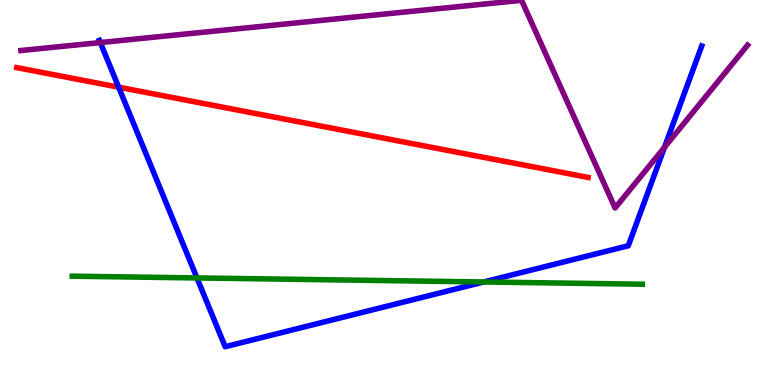[{'lines': ['blue', 'red'], 'intersections': [{'x': 1.53, 'y': 7.74}]}, {'lines': ['green', 'red'], 'intersections': []}, {'lines': ['purple', 'red'], 'intersections': []}, {'lines': ['blue', 'green'], 'intersections': [{'x': 2.54, 'y': 2.78}, {'x': 6.24, 'y': 2.68}]}, {'lines': ['blue', 'purple'], 'intersections': [{'x': 1.29, 'y': 8.89}, {'x': 8.57, 'y': 6.17}]}, {'lines': ['green', 'purple'], 'intersections': []}]